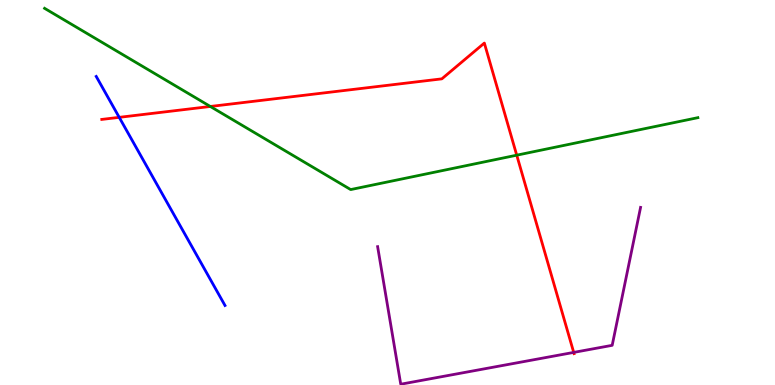[{'lines': ['blue', 'red'], 'intersections': [{'x': 1.54, 'y': 6.95}]}, {'lines': ['green', 'red'], 'intersections': [{'x': 2.71, 'y': 7.23}, {'x': 6.67, 'y': 5.97}]}, {'lines': ['purple', 'red'], 'intersections': [{'x': 7.4, 'y': 0.847}]}, {'lines': ['blue', 'green'], 'intersections': []}, {'lines': ['blue', 'purple'], 'intersections': []}, {'lines': ['green', 'purple'], 'intersections': []}]